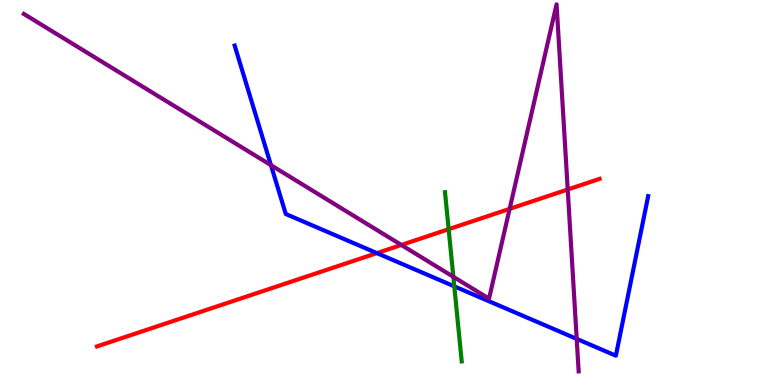[{'lines': ['blue', 'red'], 'intersections': [{'x': 4.86, 'y': 3.43}]}, {'lines': ['green', 'red'], 'intersections': [{'x': 5.79, 'y': 4.05}]}, {'lines': ['purple', 'red'], 'intersections': [{'x': 5.18, 'y': 3.64}, {'x': 6.58, 'y': 4.57}, {'x': 7.33, 'y': 5.08}]}, {'lines': ['blue', 'green'], 'intersections': [{'x': 5.86, 'y': 2.56}]}, {'lines': ['blue', 'purple'], 'intersections': [{'x': 3.5, 'y': 5.71}, {'x': 7.44, 'y': 1.2}]}, {'lines': ['green', 'purple'], 'intersections': [{'x': 5.85, 'y': 2.81}]}]